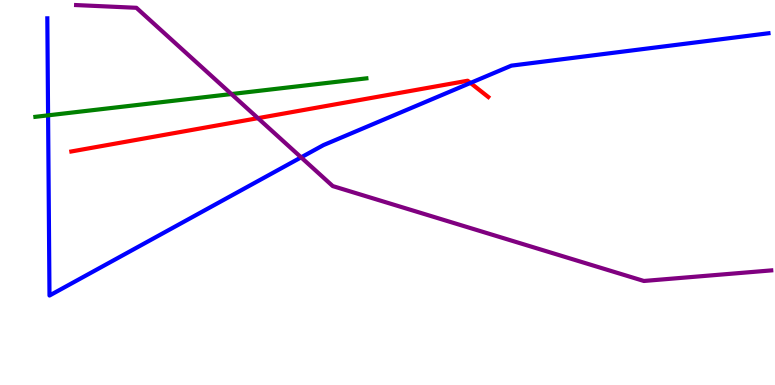[{'lines': ['blue', 'red'], 'intersections': [{'x': 6.07, 'y': 7.85}]}, {'lines': ['green', 'red'], 'intersections': []}, {'lines': ['purple', 'red'], 'intersections': [{'x': 3.33, 'y': 6.93}]}, {'lines': ['blue', 'green'], 'intersections': [{'x': 0.62, 'y': 7.0}]}, {'lines': ['blue', 'purple'], 'intersections': [{'x': 3.89, 'y': 5.91}]}, {'lines': ['green', 'purple'], 'intersections': [{'x': 2.99, 'y': 7.56}]}]